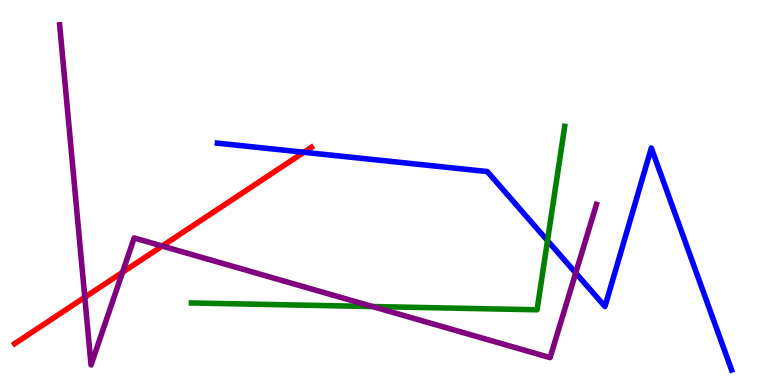[{'lines': ['blue', 'red'], 'intersections': [{'x': 3.92, 'y': 6.05}]}, {'lines': ['green', 'red'], 'intersections': []}, {'lines': ['purple', 'red'], 'intersections': [{'x': 1.09, 'y': 2.28}, {'x': 1.58, 'y': 2.93}, {'x': 2.09, 'y': 3.61}]}, {'lines': ['blue', 'green'], 'intersections': [{'x': 7.06, 'y': 3.75}]}, {'lines': ['blue', 'purple'], 'intersections': [{'x': 7.43, 'y': 2.91}]}, {'lines': ['green', 'purple'], 'intersections': [{'x': 4.81, 'y': 2.04}]}]